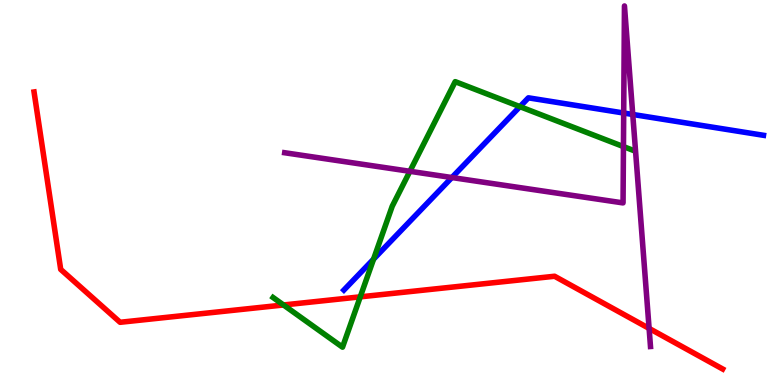[{'lines': ['blue', 'red'], 'intersections': []}, {'lines': ['green', 'red'], 'intersections': [{'x': 3.66, 'y': 2.08}, {'x': 4.65, 'y': 2.29}]}, {'lines': ['purple', 'red'], 'intersections': [{'x': 8.38, 'y': 1.47}]}, {'lines': ['blue', 'green'], 'intersections': [{'x': 4.82, 'y': 3.27}, {'x': 6.71, 'y': 7.23}]}, {'lines': ['blue', 'purple'], 'intersections': [{'x': 5.83, 'y': 5.39}, {'x': 8.05, 'y': 7.06}, {'x': 8.16, 'y': 7.03}]}, {'lines': ['green', 'purple'], 'intersections': [{'x': 5.29, 'y': 5.55}, {'x': 8.04, 'y': 6.19}]}]